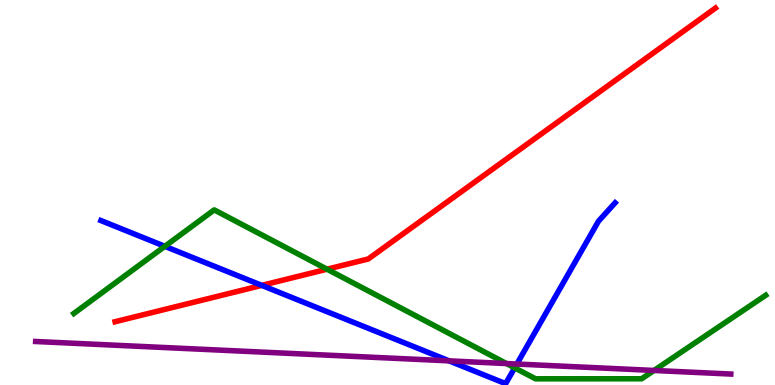[{'lines': ['blue', 'red'], 'intersections': [{'x': 3.38, 'y': 2.59}]}, {'lines': ['green', 'red'], 'intersections': [{'x': 4.22, 'y': 3.01}]}, {'lines': ['purple', 'red'], 'intersections': []}, {'lines': ['blue', 'green'], 'intersections': [{'x': 2.13, 'y': 3.6}, {'x': 6.64, 'y': 0.445}]}, {'lines': ['blue', 'purple'], 'intersections': [{'x': 5.79, 'y': 0.627}, {'x': 6.67, 'y': 0.545}]}, {'lines': ['green', 'purple'], 'intersections': [{'x': 6.54, 'y': 0.557}, {'x': 8.44, 'y': 0.378}]}]